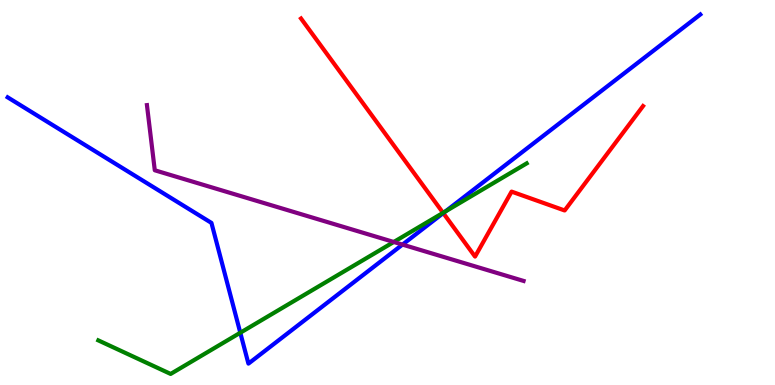[{'lines': ['blue', 'red'], 'intersections': [{'x': 5.72, 'y': 4.47}]}, {'lines': ['green', 'red'], 'intersections': [{'x': 5.72, 'y': 4.47}]}, {'lines': ['purple', 'red'], 'intersections': []}, {'lines': ['blue', 'green'], 'intersections': [{'x': 3.1, 'y': 1.36}, {'x': 5.75, 'y': 4.51}]}, {'lines': ['blue', 'purple'], 'intersections': [{'x': 5.19, 'y': 3.65}]}, {'lines': ['green', 'purple'], 'intersections': [{'x': 5.08, 'y': 3.71}]}]